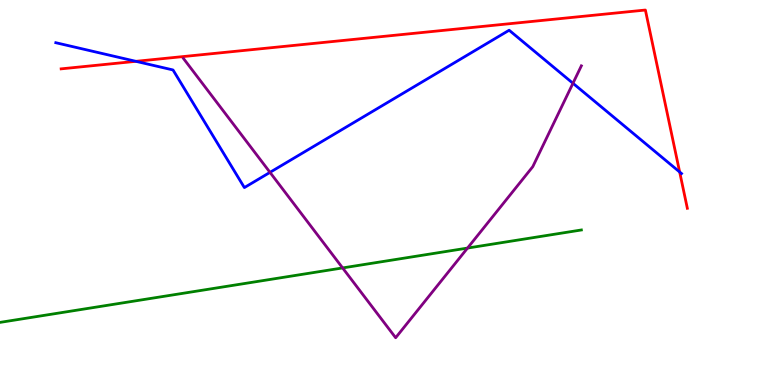[{'lines': ['blue', 'red'], 'intersections': [{'x': 1.75, 'y': 8.41}, {'x': 8.77, 'y': 5.53}]}, {'lines': ['green', 'red'], 'intersections': []}, {'lines': ['purple', 'red'], 'intersections': []}, {'lines': ['blue', 'green'], 'intersections': []}, {'lines': ['blue', 'purple'], 'intersections': [{'x': 3.48, 'y': 5.52}, {'x': 7.39, 'y': 7.84}]}, {'lines': ['green', 'purple'], 'intersections': [{'x': 4.42, 'y': 3.04}, {'x': 6.03, 'y': 3.56}]}]